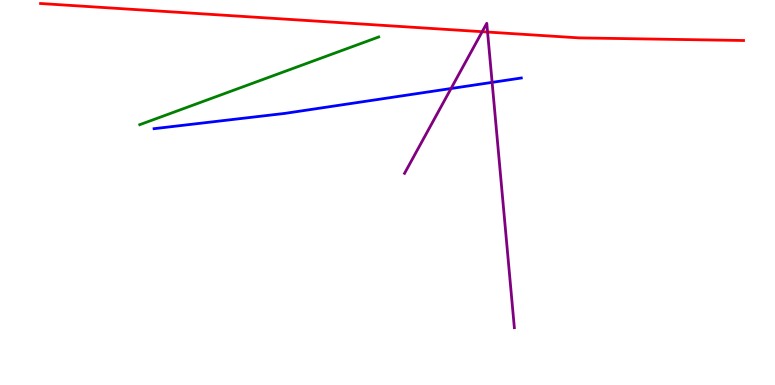[{'lines': ['blue', 'red'], 'intersections': []}, {'lines': ['green', 'red'], 'intersections': []}, {'lines': ['purple', 'red'], 'intersections': [{'x': 6.22, 'y': 9.18}, {'x': 6.29, 'y': 9.17}]}, {'lines': ['blue', 'green'], 'intersections': []}, {'lines': ['blue', 'purple'], 'intersections': [{'x': 5.82, 'y': 7.7}, {'x': 6.35, 'y': 7.86}]}, {'lines': ['green', 'purple'], 'intersections': []}]